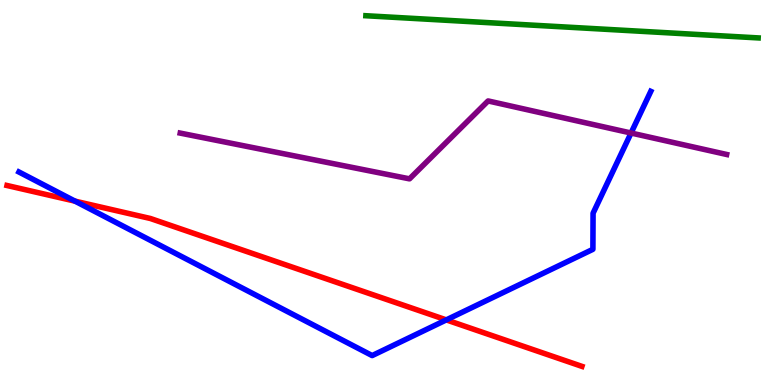[{'lines': ['blue', 'red'], 'intersections': [{'x': 0.968, 'y': 4.78}, {'x': 5.76, 'y': 1.69}]}, {'lines': ['green', 'red'], 'intersections': []}, {'lines': ['purple', 'red'], 'intersections': []}, {'lines': ['blue', 'green'], 'intersections': []}, {'lines': ['blue', 'purple'], 'intersections': [{'x': 8.14, 'y': 6.54}]}, {'lines': ['green', 'purple'], 'intersections': []}]